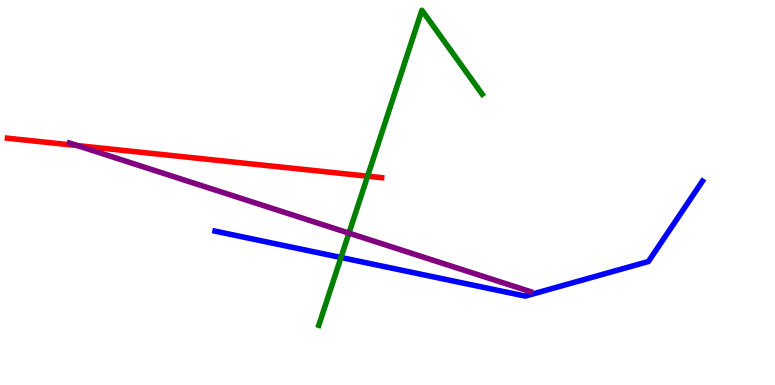[{'lines': ['blue', 'red'], 'intersections': []}, {'lines': ['green', 'red'], 'intersections': [{'x': 4.74, 'y': 5.42}]}, {'lines': ['purple', 'red'], 'intersections': [{'x': 0.998, 'y': 6.22}]}, {'lines': ['blue', 'green'], 'intersections': [{'x': 4.4, 'y': 3.31}]}, {'lines': ['blue', 'purple'], 'intersections': []}, {'lines': ['green', 'purple'], 'intersections': [{'x': 4.5, 'y': 3.94}]}]